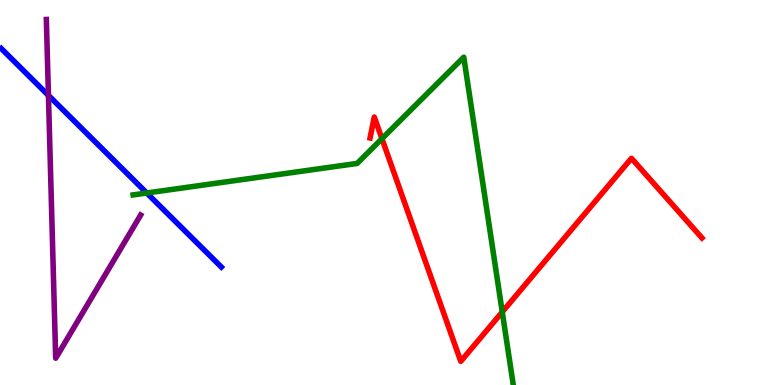[{'lines': ['blue', 'red'], 'intersections': []}, {'lines': ['green', 'red'], 'intersections': [{'x': 4.93, 'y': 6.4}, {'x': 6.48, 'y': 1.9}]}, {'lines': ['purple', 'red'], 'intersections': []}, {'lines': ['blue', 'green'], 'intersections': [{'x': 1.89, 'y': 4.99}]}, {'lines': ['blue', 'purple'], 'intersections': [{'x': 0.625, 'y': 7.52}]}, {'lines': ['green', 'purple'], 'intersections': []}]